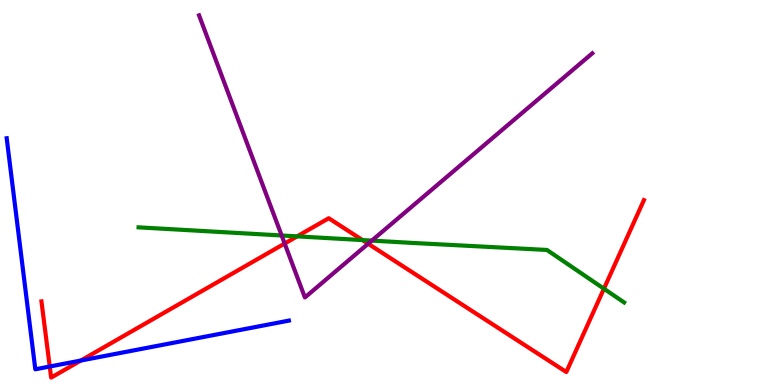[{'lines': ['blue', 'red'], 'intersections': [{'x': 0.642, 'y': 0.48}, {'x': 1.04, 'y': 0.635}]}, {'lines': ['green', 'red'], 'intersections': [{'x': 3.83, 'y': 3.86}, {'x': 4.68, 'y': 3.76}, {'x': 7.79, 'y': 2.5}]}, {'lines': ['purple', 'red'], 'intersections': [{'x': 3.67, 'y': 3.67}, {'x': 4.75, 'y': 3.67}]}, {'lines': ['blue', 'green'], 'intersections': []}, {'lines': ['blue', 'purple'], 'intersections': []}, {'lines': ['green', 'purple'], 'intersections': [{'x': 3.63, 'y': 3.88}, {'x': 4.8, 'y': 3.75}]}]